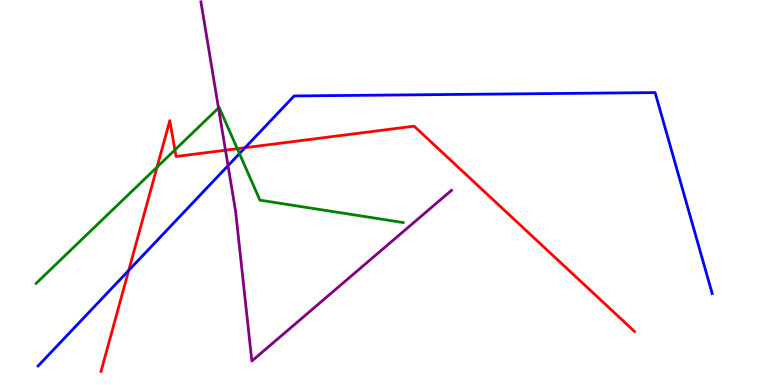[{'lines': ['blue', 'red'], 'intersections': [{'x': 1.66, 'y': 2.98}, {'x': 3.16, 'y': 6.16}]}, {'lines': ['green', 'red'], 'intersections': [{'x': 2.03, 'y': 5.66}, {'x': 2.26, 'y': 6.11}, {'x': 3.06, 'y': 6.14}]}, {'lines': ['purple', 'red'], 'intersections': [{'x': 2.91, 'y': 6.1}]}, {'lines': ['blue', 'green'], 'intersections': [{'x': 3.09, 'y': 6.01}]}, {'lines': ['blue', 'purple'], 'intersections': [{'x': 2.94, 'y': 5.7}]}, {'lines': ['green', 'purple'], 'intersections': [{'x': 2.82, 'y': 7.19}]}]